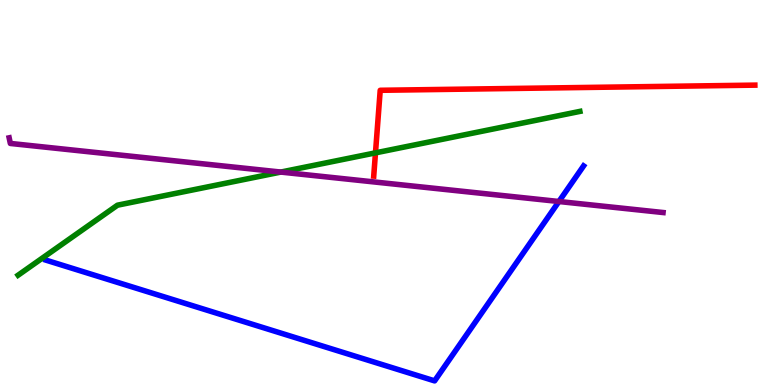[{'lines': ['blue', 'red'], 'intersections': []}, {'lines': ['green', 'red'], 'intersections': [{'x': 4.84, 'y': 6.03}]}, {'lines': ['purple', 'red'], 'intersections': []}, {'lines': ['blue', 'green'], 'intersections': []}, {'lines': ['blue', 'purple'], 'intersections': [{'x': 7.21, 'y': 4.77}]}, {'lines': ['green', 'purple'], 'intersections': [{'x': 3.62, 'y': 5.53}]}]